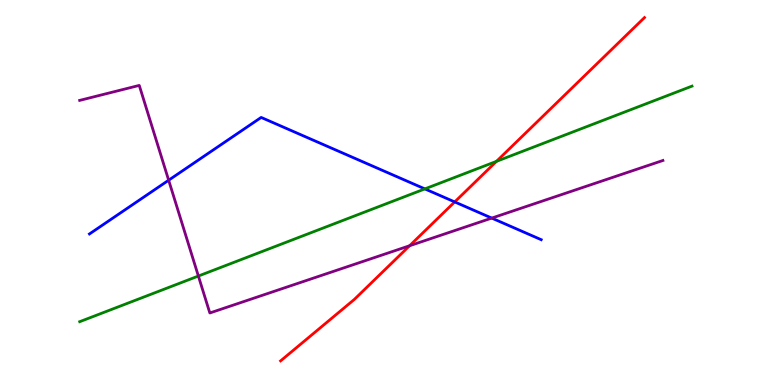[{'lines': ['blue', 'red'], 'intersections': [{'x': 5.87, 'y': 4.76}]}, {'lines': ['green', 'red'], 'intersections': [{'x': 6.41, 'y': 5.81}]}, {'lines': ['purple', 'red'], 'intersections': [{'x': 5.28, 'y': 3.62}]}, {'lines': ['blue', 'green'], 'intersections': [{'x': 5.48, 'y': 5.09}]}, {'lines': ['blue', 'purple'], 'intersections': [{'x': 2.18, 'y': 5.32}, {'x': 6.35, 'y': 4.34}]}, {'lines': ['green', 'purple'], 'intersections': [{'x': 2.56, 'y': 2.83}]}]